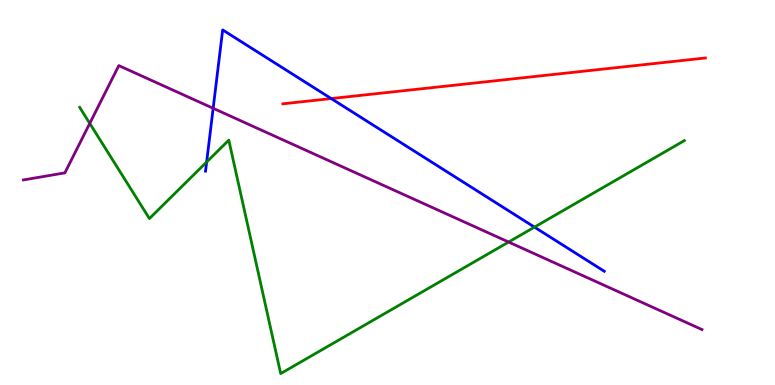[{'lines': ['blue', 'red'], 'intersections': [{'x': 4.27, 'y': 7.44}]}, {'lines': ['green', 'red'], 'intersections': []}, {'lines': ['purple', 'red'], 'intersections': []}, {'lines': ['blue', 'green'], 'intersections': [{'x': 2.67, 'y': 5.79}, {'x': 6.9, 'y': 4.1}]}, {'lines': ['blue', 'purple'], 'intersections': [{'x': 2.75, 'y': 7.19}]}, {'lines': ['green', 'purple'], 'intersections': [{'x': 1.16, 'y': 6.79}, {'x': 6.56, 'y': 3.71}]}]